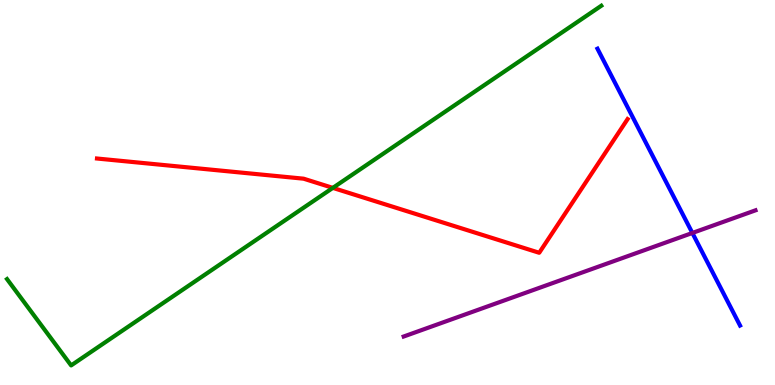[{'lines': ['blue', 'red'], 'intersections': []}, {'lines': ['green', 'red'], 'intersections': [{'x': 4.29, 'y': 5.12}]}, {'lines': ['purple', 'red'], 'intersections': []}, {'lines': ['blue', 'green'], 'intersections': []}, {'lines': ['blue', 'purple'], 'intersections': [{'x': 8.93, 'y': 3.95}]}, {'lines': ['green', 'purple'], 'intersections': []}]